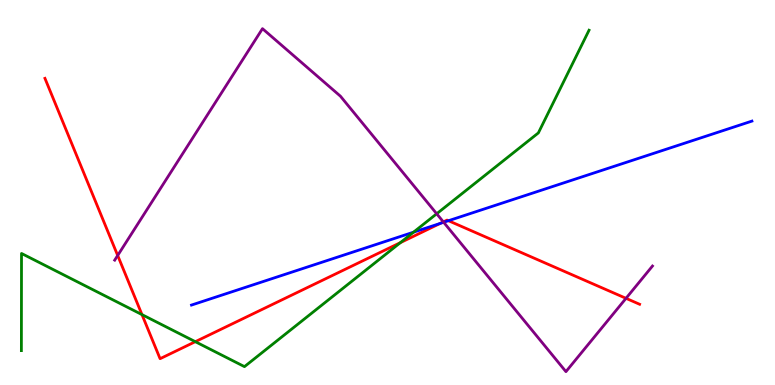[{'lines': ['blue', 'red'], 'intersections': [{'x': 5.68, 'y': 4.2}, {'x': 5.79, 'y': 4.27}]}, {'lines': ['green', 'red'], 'intersections': [{'x': 1.83, 'y': 1.83}, {'x': 2.52, 'y': 1.13}, {'x': 5.17, 'y': 3.7}]}, {'lines': ['purple', 'red'], 'intersections': [{'x': 1.52, 'y': 3.36}, {'x': 5.72, 'y': 4.24}, {'x': 8.08, 'y': 2.25}]}, {'lines': ['blue', 'green'], 'intersections': [{'x': 5.34, 'y': 3.97}]}, {'lines': ['blue', 'purple'], 'intersections': [{'x': 5.72, 'y': 4.23}]}, {'lines': ['green', 'purple'], 'intersections': [{'x': 5.63, 'y': 4.45}]}]